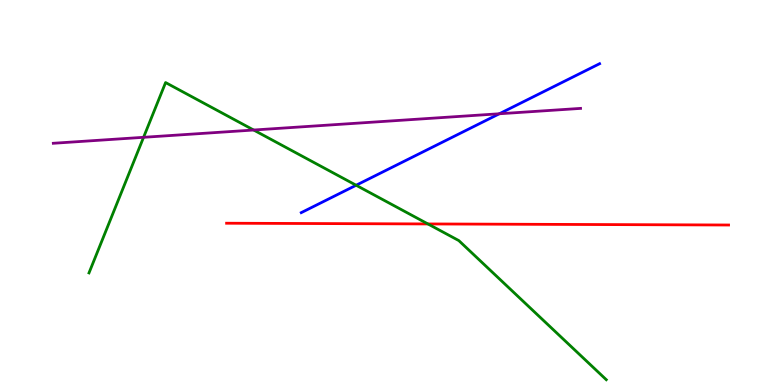[{'lines': ['blue', 'red'], 'intersections': []}, {'lines': ['green', 'red'], 'intersections': [{'x': 5.52, 'y': 4.18}]}, {'lines': ['purple', 'red'], 'intersections': []}, {'lines': ['blue', 'green'], 'intersections': [{'x': 4.6, 'y': 5.19}]}, {'lines': ['blue', 'purple'], 'intersections': [{'x': 6.44, 'y': 7.04}]}, {'lines': ['green', 'purple'], 'intersections': [{'x': 1.85, 'y': 6.43}, {'x': 3.27, 'y': 6.62}]}]